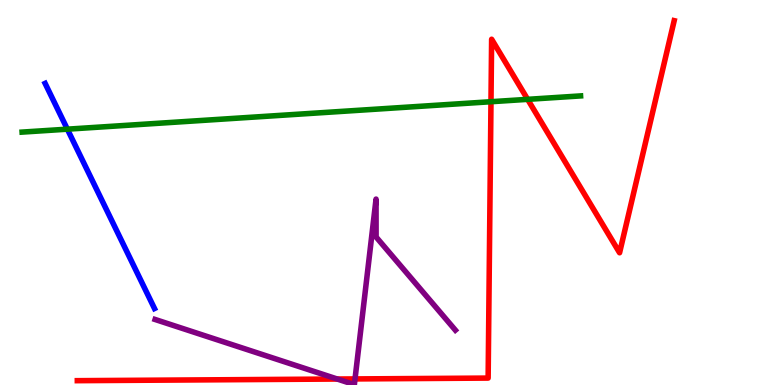[{'lines': ['blue', 'red'], 'intersections': []}, {'lines': ['green', 'red'], 'intersections': [{'x': 6.34, 'y': 7.36}, {'x': 6.81, 'y': 7.42}]}, {'lines': ['purple', 'red'], 'intersections': [{'x': 4.35, 'y': 0.155}, {'x': 4.58, 'y': 0.158}]}, {'lines': ['blue', 'green'], 'intersections': [{'x': 0.869, 'y': 6.64}]}, {'lines': ['blue', 'purple'], 'intersections': []}, {'lines': ['green', 'purple'], 'intersections': []}]